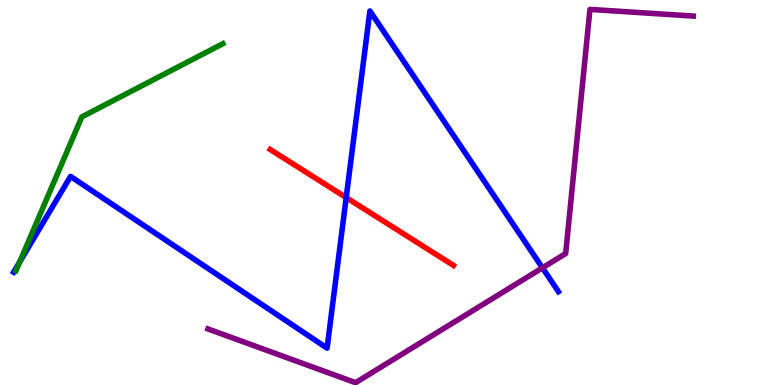[{'lines': ['blue', 'red'], 'intersections': [{'x': 4.47, 'y': 4.87}]}, {'lines': ['green', 'red'], 'intersections': []}, {'lines': ['purple', 'red'], 'intersections': []}, {'lines': ['blue', 'green'], 'intersections': [{'x': 0.255, 'y': 3.2}]}, {'lines': ['blue', 'purple'], 'intersections': [{'x': 7.0, 'y': 3.04}]}, {'lines': ['green', 'purple'], 'intersections': []}]